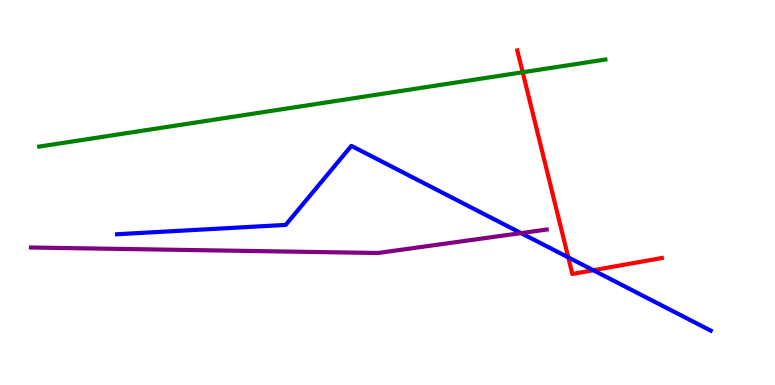[{'lines': ['blue', 'red'], 'intersections': [{'x': 7.33, 'y': 3.32}, {'x': 7.66, 'y': 2.98}]}, {'lines': ['green', 'red'], 'intersections': [{'x': 6.74, 'y': 8.12}]}, {'lines': ['purple', 'red'], 'intersections': []}, {'lines': ['blue', 'green'], 'intersections': []}, {'lines': ['blue', 'purple'], 'intersections': [{'x': 6.72, 'y': 3.95}]}, {'lines': ['green', 'purple'], 'intersections': []}]